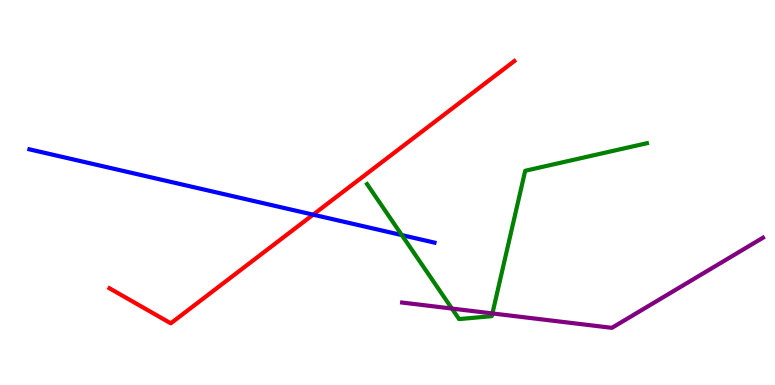[{'lines': ['blue', 'red'], 'intersections': [{'x': 4.04, 'y': 4.42}]}, {'lines': ['green', 'red'], 'intersections': []}, {'lines': ['purple', 'red'], 'intersections': []}, {'lines': ['blue', 'green'], 'intersections': [{'x': 5.18, 'y': 3.89}]}, {'lines': ['blue', 'purple'], 'intersections': []}, {'lines': ['green', 'purple'], 'intersections': [{'x': 5.83, 'y': 1.99}, {'x': 6.35, 'y': 1.86}]}]